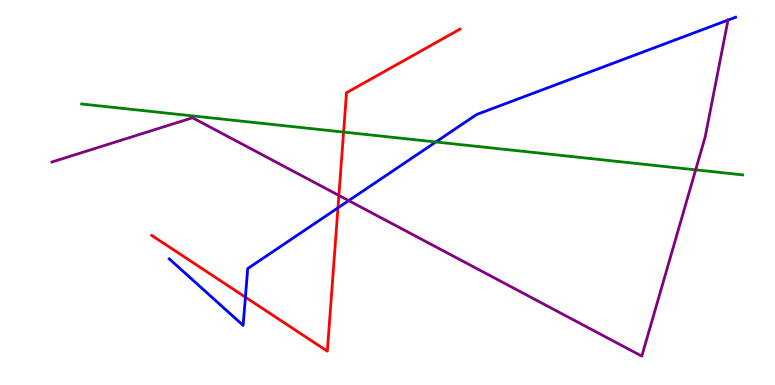[{'lines': ['blue', 'red'], 'intersections': [{'x': 3.17, 'y': 2.28}, {'x': 4.36, 'y': 4.6}]}, {'lines': ['green', 'red'], 'intersections': [{'x': 4.43, 'y': 6.57}]}, {'lines': ['purple', 'red'], 'intersections': [{'x': 4.37, 'y': 4.92}]}, {'lines': ['blue', 'green'], 'intersections': [{'x': 5.62, 'y': 6.31}]}, {'lines': ['blue', 'purple'], 'intersections': [{'x': 4.5, 'y': 4.79}, {'x': 9.39, 'y': 9.48}]}, {'lines': ['green', 'purple'], 'intersections': [{'x': 8.98, 'y': 5.59}]}]